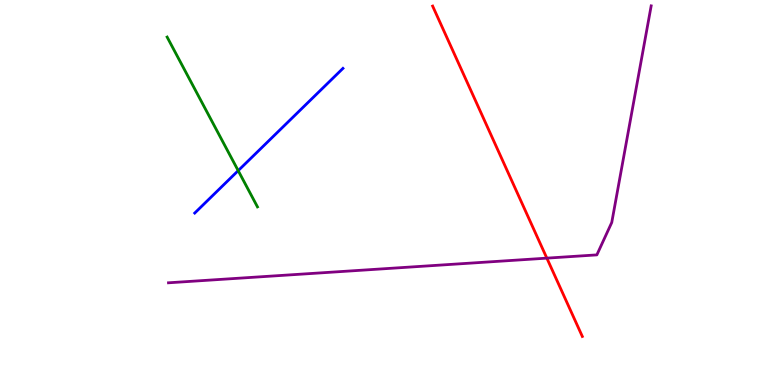[{'lines': ['blue', 'red'], 'intersections': []}, {'lines': ['green', 'red'], 'intersections': []}, {'lines': ['purple', 'red'], 'intersections': [{'x': 7.06, 'y': 3.3}]}, {'lines': ['blue', 'green'], 'intersections': [{'x': 3.07, 'y': 5.57}]}, {'lines': ['blue', 'purple'], 'intersections': []}, {'lines': ['green', 'purple'], 'intersections': []}]